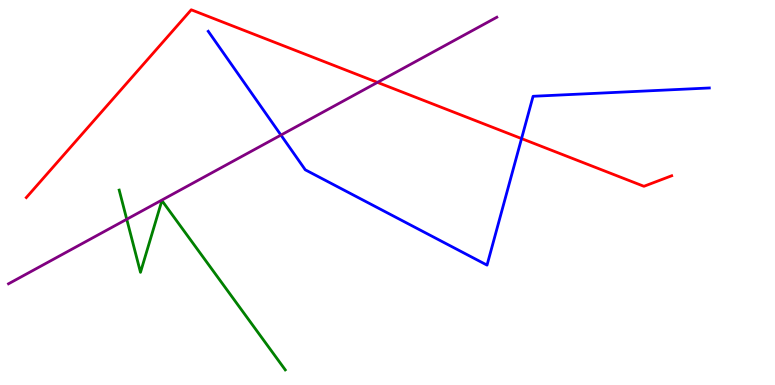[{'lines': ['blue', 'red'], 'intersections': [{'x': 6.73, 'y': 6.4}]}, {'lines': ['green', 'red'], 'intersections': []}, {'lines': ['purple', 'red'], 'intersections': [{'x': 4.87, 'y': 7.86}]}, {'lines': ['blue', 'green'], 'intersections': []}, {'lines': ['blue', 'purple'], 'intersections': [{'x': 3.63, 'y': 6.49}]}, {'lines': ['green', 'purple'], 'intersections': [{'x': 1.64, 'y': 4.31}]}]